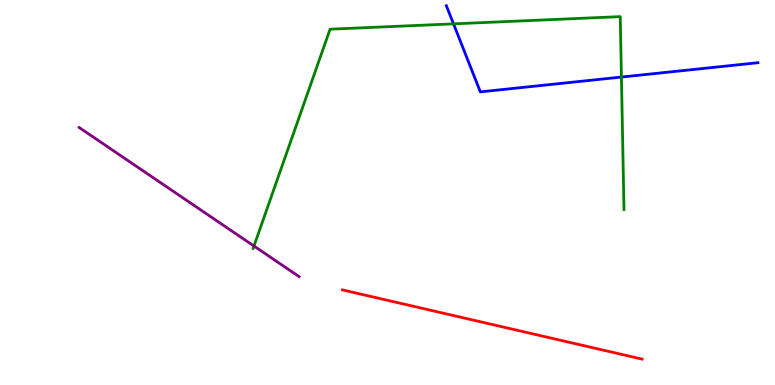[{'lines': ['blue', 'red'], 'intersections': []}, {'lines': ['green', 'red'], 'intersections': []}, {'lines': ['purple', 'red'], 'intersections': []}, {'lines': ['blue', 'green'], 'intersections': [{'x': 5.85, 'y': 9.38}, {'x': 8.02, 'y': 8.0}]}, {'lines': ['blue', 'purple'], 'intersections': []}, {'lines': ['green', 'purple'], 'intersections': [{'x': 3.28, 'y': 3.61}]}]